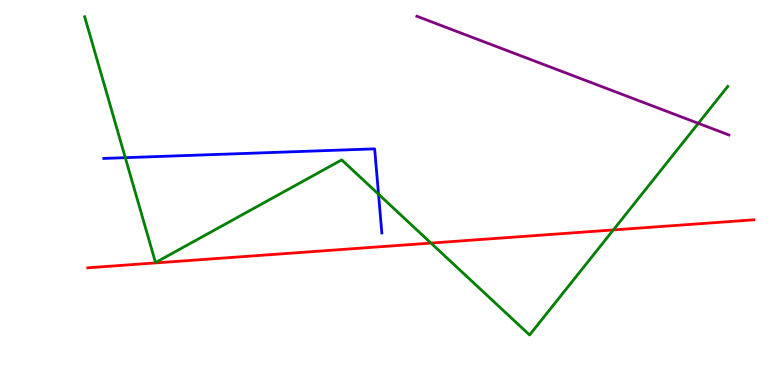[{'lines': ['blue', 'red'], 'intersections': []}, {'lines': ['green', 'red'], 'intersections': [{'x': 5.56, 'y': 3.69}, {'x': 7.91, 'y': 4.03}]}, {'lines': ['purple', 'red'], 'intersections': []}, {'lines': ['blue', 'green'], 'intersections': [{'x': 1.62, 'y': 5.9}, {'x': 4.88, 'y': 4.96}]}, {'lines': ['blue', 'purple'], 'intersections': []}, {'lines': ['green', 'purple'], 'intersections': [{'x': 9.01, 'y': 6.8}]}]